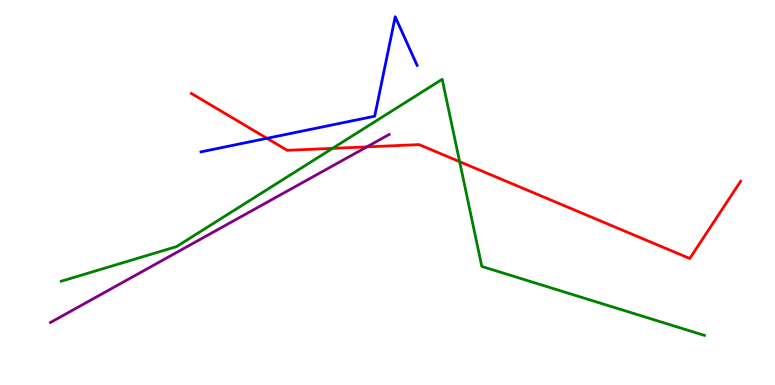[{'lines': ['blue', 'red'], 'intersections': [{'x': 3.44, 'y': 6.41}]}, {'lines': ['green', 'red'], 'intersections': [{'x': 4.29, 'y': 6.15}, {'x': 5.93, 'y': 5.8}]}, {'lines': ['purple', 'red'], 'intersections': [{'x': 4.73, 'y': 6.18}]}, {'lines': ['blue', 'green'], 'intersections': []}, {'lines': ['blue', 'purple'], 'intersections': []}, {'lines': ['green', 'purple'], 'intersections': []}]